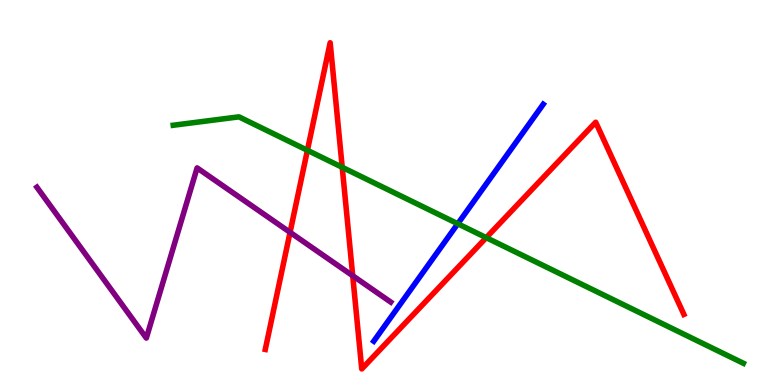[{'lines': ['blue', 'red'], 'intersections': []}, {'lines': ['green', 'red'], 'intersections': [{'x': 3.97, 'y': 6.1}, {'x': 4.42, 'y': 5.65}, {'x': 6.27, 'y': 3.83}]}, {'lines': ['purple', 'red'], 'intersections': [{'x': 3.74, 'y': 3.97}, {'x': 4.55, 'y': 2.84}]}, {'lines': ['blue', 'green'], 'intersections': [{'x': 5.91, 'y': 4.19}]}, {'lines': ['blue', 'purple'], 'intersections': []}, {'lines': ['green', 'purple'], 'intersections': []}]